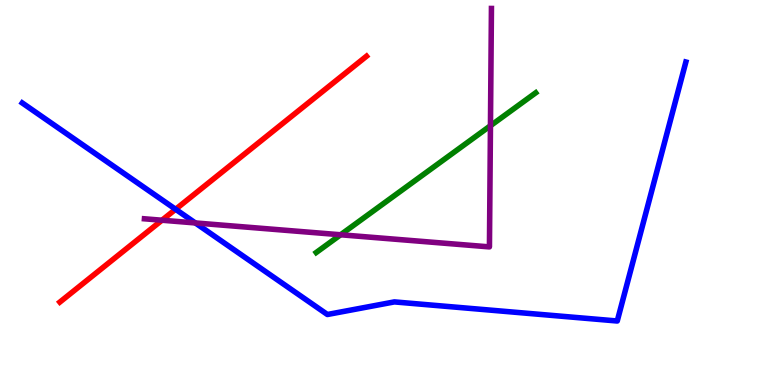[{'lines': ['blue', 'red'], 'intersections': [{'x': 2.27, 'y': 4.56}]}, {'lines': ['green', 'red'], 'intersections': []}, {'lines': ['purple', 'red'], 'intersections': [{'x': 2.09, 'y': 4.28}]}, {'lines': ['blue', 'green'], 'intersections': []}, {'lines': ['blue', 'purple'], 'intersections': [{'x': 2.52, 'y': 4.21}]}, {'lines': ['green', 'purple'], 'intersections': [{'x': 4.39, 'y': 3.9}, {'x': 6.33, 'y': 6.73}]}]